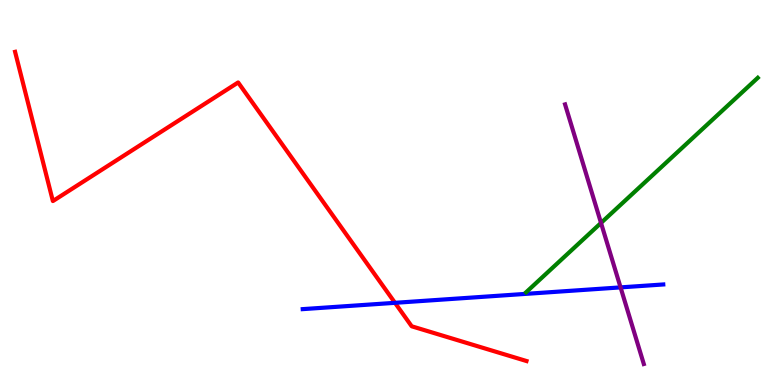[{'lines': ['blue', 'red'], 'intersections': [{'x': 5.1, 'y': 2.13}]}, {'lines': ['green', 'red'], 'intersections': []}, {'lines': ['purple', 'red'], 'intersections': []}, {'lines': ['blue', 'green'], 'intersections': []}, {'lines': ['blue', 'purple'], 'intersections': [{'x': 8.01, 'y': 2.54}]}, {'lines': ['green', 'purple'], 'intersections': [{'x': 7.76, 'y': 4.21}]}]